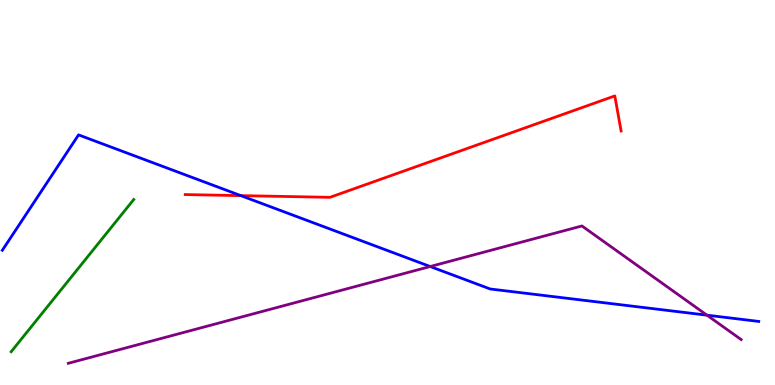[{'lines': ['blue', 'red'], 'intersections': [{'x': 3.11, 'y': 4.92}]}, {'lines': ['green', 'red'], 'intersections': []}, {'lines': ['purple', 'red'], 'intersections': []}, {'lines': ['blue', 'green'], 'intersections': []}, {'lines': ['blue', 'purple'], 'intersections': [{'x': 5.55, 'y': 3.08}, {'x': 9.12, 'y': 1.81}]}, {'lines': ['green', 'purple'], 'intersections': []}]